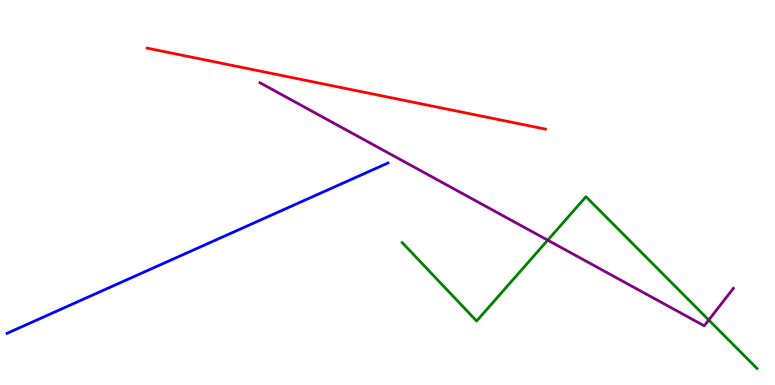[{'lines': ['blue', 'red'], 'intersections': []}, {'lines': ['green', 'red'], 'intersections': []}, {'lines': ['purple', 'red'], 'intersections': []}, {'lines': ['blue', 'green'], 'intersections': []}, {'lines': ['blue', 'purple'], 'intersections': []}, {'lines': ['green', 'purple'], 'intersections': [{'x': 7.07, 'y': 3.76}, {'x': 9.15, 'y': 1.69}]}]